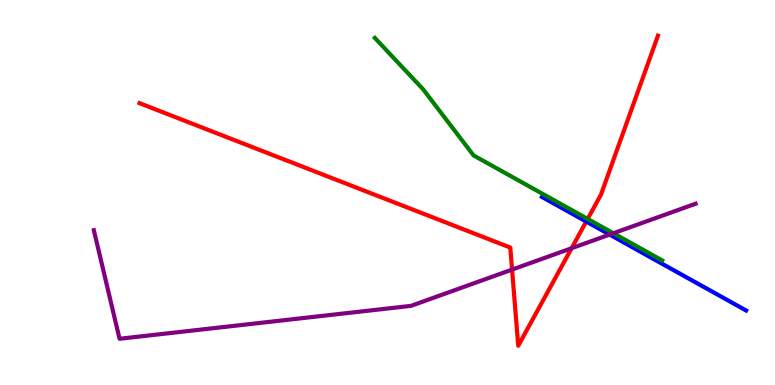[{'lines': ['blue', 'red'], 'intersections': [{'x': 7.56, 'y': 4.25}]}, {'lines': ['green', 'red'], 'intersections': [{'x': 7.58, 'y': 4.31}]}, {'lines': ['purple', 'red'], 'intersections': [{'x': 6.61, 'y': 3.0}, {'x': 7.38, 'y': 3.55}]}, {'lines': ['blue', 'green'], 'intersections': []}, {'lines': ['blue', 'purple'], 'intersections': [{'x': 7.87, 'y': 3.91}]}, {'lines': ['green', 'purple'], 'intersections': [{'x': 7.91, 'y': 3.94}]}]